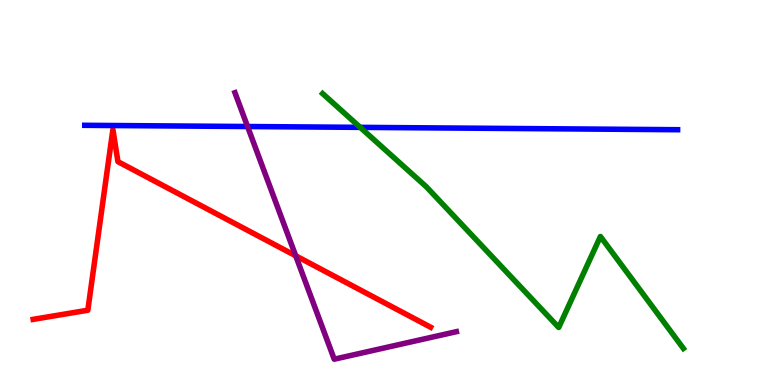[{'lines': ['blue', 'red'], 'intersections': []}, {'lines': ['green', 'red'], 'intersections': []}, {'lines': ['purple', 'red'], 'intersections': [{'x': 3.82, 'y': 3.36}]}, {'lines': ['blue', 'green'], 'intersections': [{'x': 4.65, 'y': 6.69}]}, {'lines': ['blue', 'purple'], 'intersections': [{'x': 3.19, 'y': 6.71}]}, {'lines': ['green', 'purple'], 'intersections': []}]